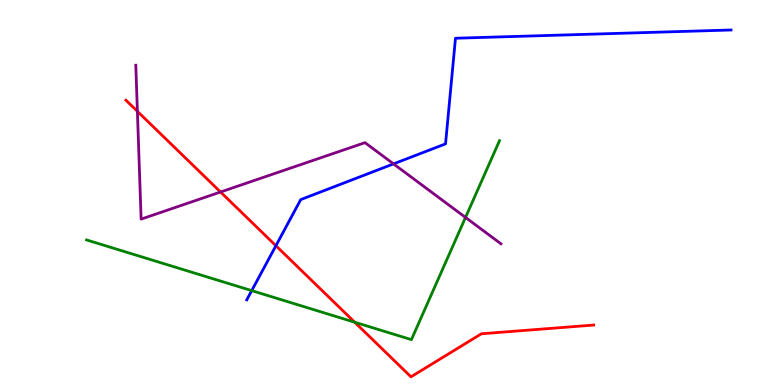[{'lines': ['blue', 'red'], 'intersections': [{'x': 3.56, 'y': 3.62}]}, {'lines': ['green', 'red'], 'intersections': [{'x': 4.58, 'y': 1.63}]}, {'lines': ['purple', 'red'], 'intersections': [{'x': 1.77, 'y': 7.11}, {'x': 2.85, 'y': 5.01}]}, {'lines': ['blue', 'green'], 'intersections': [{'x': 3.25, 'y': 2.45}]}, {'lines': ['blue', 'purple'], 'intersections': [{'x': 5.08, 'y': 5.74}]}, {'lines': ['green', 'purple'], 'intersections': [{'x': 6.01, 'y': 4.35}]}]